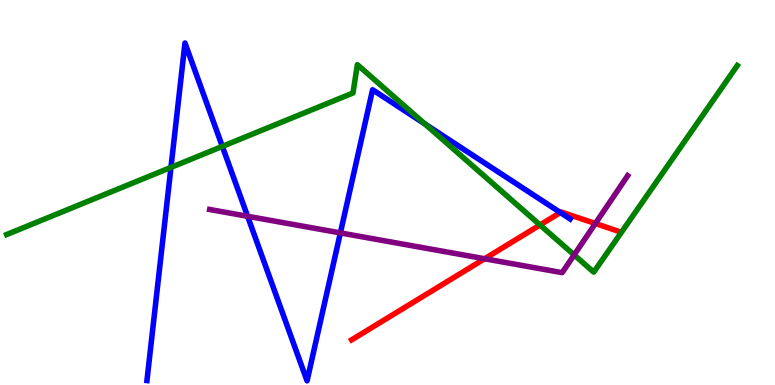[{'lines': ['blue', 'red'], 'intersections': [{'x': 7.23, 'y': 4.48}]}, {'lines': ['green', 'red'], 'intersections': [{'x': 6.97, 'y': 4.16}]}, {'lines': ['purple', 'red'], 'intersections': [{'x': 6.25, 'y': 3.28}, {'x': 7.68, 'y': 4.19}]}, {'lines': ['blue', 'green'], 'intersections': [{'x': 2.21, 'y': 5.65}, {'x': 2.87, 'y': 6.2}, {'x': 5.48, 'y': 6.78}]}, {'lines': ['blue', 'purple'], 'intersections': [{'x': 3.19, 'y': 4.38}, {'x': 4.39, 'y': 3.95}]}, {'lines': ['green', 'purple'], 'intersections': [{'x': 7.41, 'y': 3.38}]}]